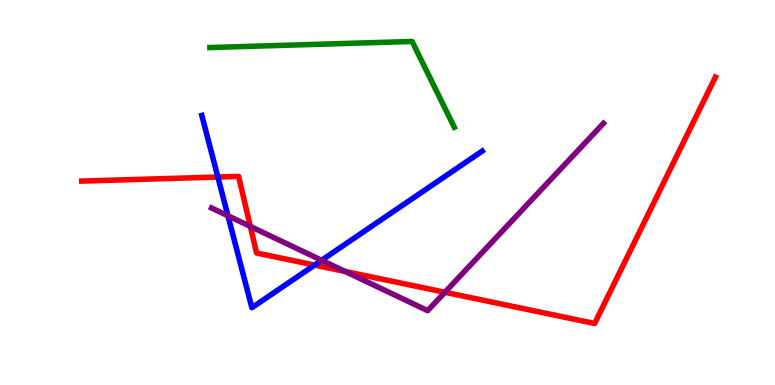[{'lines': ['blue', 'red'], 'intersections': [{'x': 2.81, 'y': 5.4}, {'x': 4.06, 'y': 3.11}]}, {'lines': ['green', 'red'], 'intersections': []}, {'lines': ['purple', 'red'], 'intersections': [{'x': 3.23, 'y': 4.12}, {'x': 4.45, 'y': 2.95}, {'x': 5.74, 'y': 2.41}]}, {'lines': ['blue', 'green'], 'intersections': []}, {'lines': ['blue', 'purple'], 'intersections': [{'x': 2.94, 'y': 4.4}, {'x': 4.15, 'y': 3.24}]}, {'lines': ['green', 'purple'], 'intersections': []}]